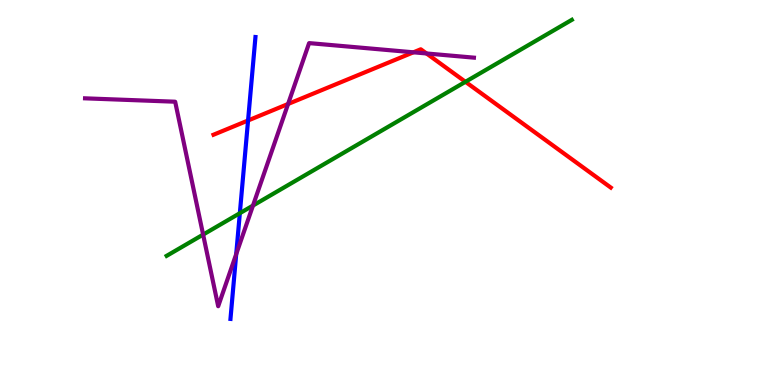[{'lines': ['blue', 'red'], 'intersections': [{'x': 3.2, 'y': 6.87}]}, {'lines': ['green', 'red'], 'intersections': [{'x': 6.01, 'y': 7.88}]}, {'lines': ['purple', 'red'], 'intersections': [{'x': 3.72, 'y': 7.3}, {'x': 5.33, 'y': 8.64}, {'x': 5.5, 'y': 8.61}]}, {'lines': ['blue', 'green'], 'intersections': [{'x': 3.09, 'y': 4.46}]}, {'lines': ['blue', 'purple'], 'intersections': [{'x': 3.05, 'y': 3.4}]}, {'lines': ['green', 'purple'], 'intersections': [{'x': 2.62, 'y': 3.91}, {'x': 3.26, 'y': 4.66}]}]